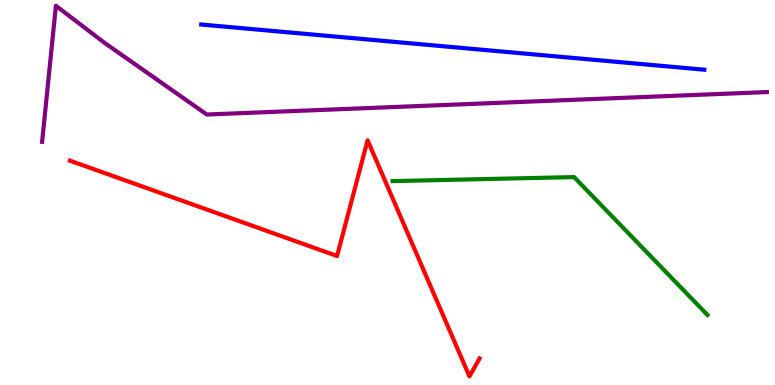[{'lines': ['blue', 'red'], 'intersections': []}, {'lines': ['green', 'red'], 'intersections': []}, {'lines': ['purple', 'red'], 'intersections': []}, {'lines': ['blue', 'green'], 'intersections': []}, {'lines': ['blue', 'purple'], 'intersections': []}, {'lines': ['green', 'purple'], 'intersections': []}]